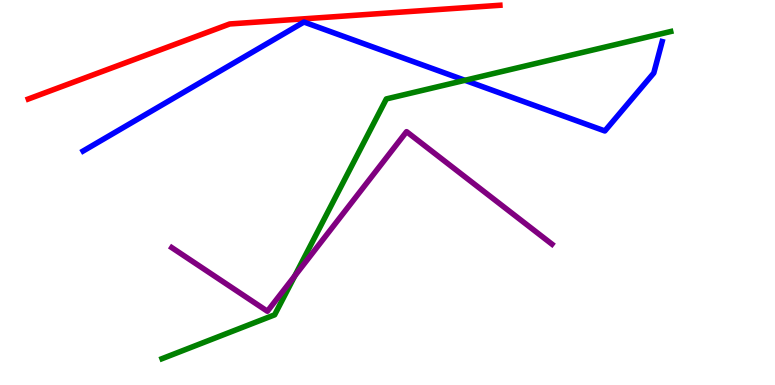[{'lines': ['blue', 'red'], 'intersections': []}, {'lines': ['green', 'red'], 'intersections': []}, {'lines': ['purple', 'red'], 'intersections': []}, {'lines': ['blue', 'green'], 'intersections': [{'x': 6.0, 'y': 7.91}]}, {'lines': ['blue', 'purple'], 'intersections': []}, {'lines': ['green', 'purple'], 'intersections': [{'x': 3.8, 'y': 2.83}]}]